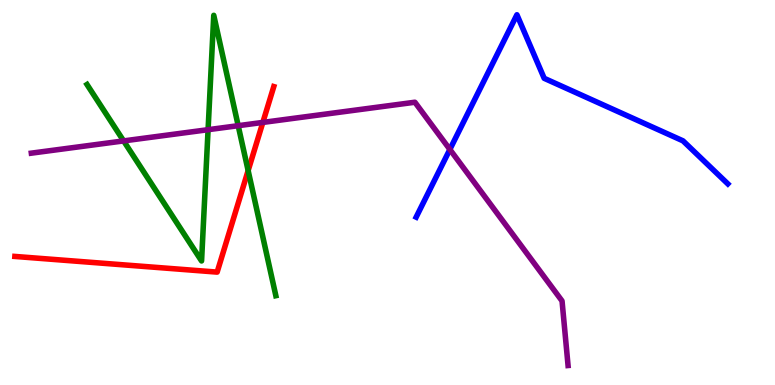[{'lines': ['blue', 'red'], 'intersections': []}, {'lines': ['green', 'red'], 'intersections': [{'x': 3.2, 'y': 5.57}]}, {'lines': ['purple', 'red'], 'intersections': [{'x': 3.39, 'y': 6.82}]}, {'lines': ['blue', 'green'], 'intersections': []}, {'lines': ['blue', 'purple'], 'intersections': [{'x': 5.8, 'y': 6.12}]}, {'lines': ['green', 'purple'], 'intersections': [{'x': 1.6, 'y': 6.34}, {'x': 2.68, 'y': 6.63}, {'x': 3.07, 'y': 6.74}]}]